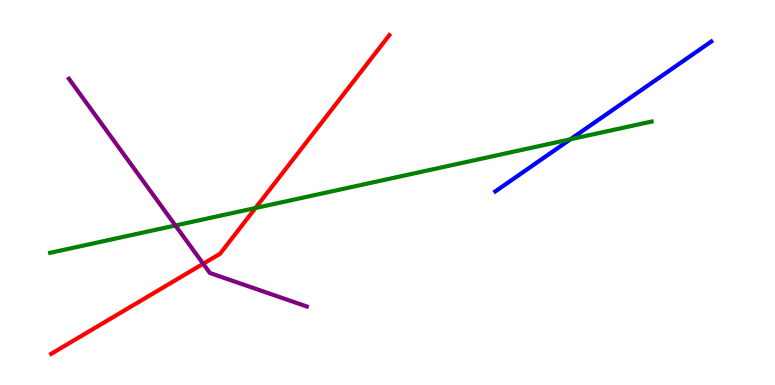[{'lines': ['blue', 'red'], 'intersections': []}, {'lines': ['green', 'red'], 'intersections': [{'x': 3.3, 'y': 4.6}]}, {'lines': ['purple', 'red'], 'intersections': [{'x': 2.62, 'y': 3.15}]}, {'lines': ['blue', 'green'], 'intersections': [{'x': 7.36, 'y': 6.38}]}, {'lines': ['blue', 'purple'], 'intersections': []}, {'lines': ['green', 'purple'], 'intersections': [{'x': 2.26, 'y': 4.14}]}]